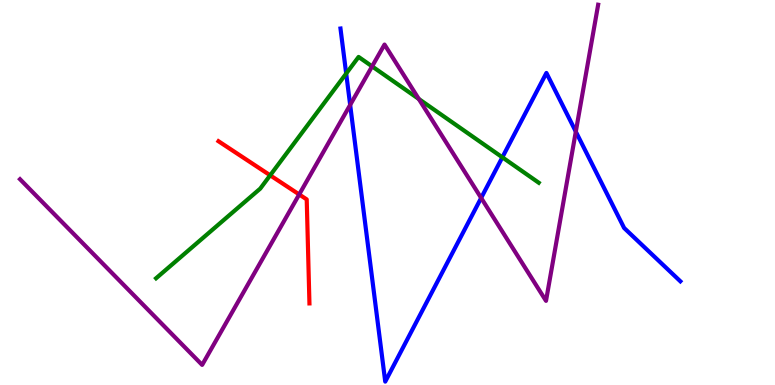[{'lines': ['blue', 'red'], 'intersections': []}, {'lines': ['green', 'red'], 'intersections': [{'x': 3.49, 'y': 5.45}]}, {'lines': ['purple', 'red'], 'intersections': [{'x': 3.86, 'y': 4.95}]}, {'lines': ['blue', 'green'], 'intersections': [{'x': 4.47, 'y': 8.09}, {'x': 6.48, 'y': 5.91}]}, {'lines': ['blue', 'purple'], 'intersections': [{'x': 4.52, 'y': 7.28}, {'x': 6.21, 'y': 4.86}, {'x': 7.43, 'y': 6.58}]}, {'lines': ['green', 'purple'], 'intersections': [{'x': 4.8, 'y': 8.28}, {'x': 5.4, 'y': 7.43}]}]